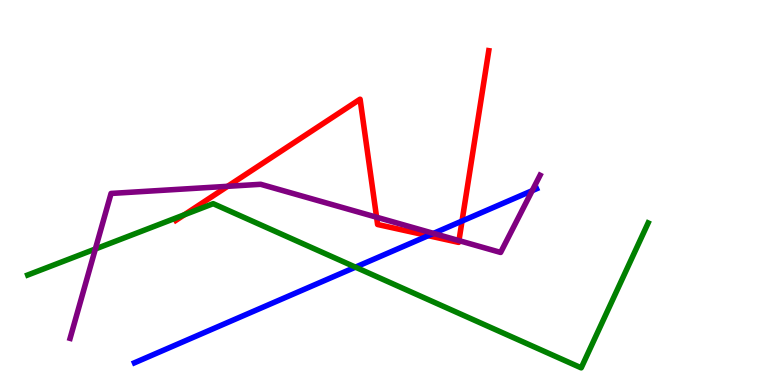[{'lines': ['blue', 'red'], 'intersections': [{'x': 5.53, 'y': 3.88}, {'x': 5.96, 'y': 4.26}]}, {'lines': ['green', 'red'], 'intersections': [{'x': 2.38, 'y': 4.42}]}, {'lines': ['purple', 'red'], 'intersections': [{'x': 2.94, 'y': 5.16}, {'x': 4.86, 'y': 4.36}, {'x': 5.92, 'y': 3.75}]}, {'lines': ['blue', 'green'], 'intersections': [{'x': 4.59, 'y': 3.06}]}, {'lines': ['blue', 'purple'], 'intersections': [{'x': 5.59, 'y': 3.94}, {'x': 6.87, 'y': 5.05}]}, {'lines': ['green', 'purple'], 'intersections': [{'x': 1.23, 'y': 3.53}]}]